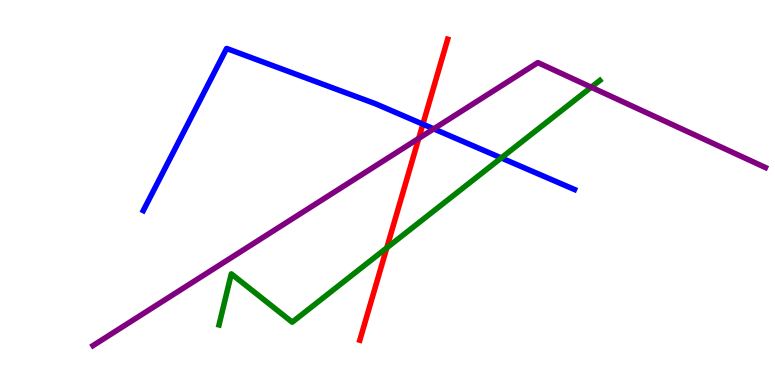[{'lines': ['blue', 'red'], 'intersections': [{'x': 5.46, 'y': 6.77}]}, {'lines': ['green', 'red'], 'intersections': [{'x': 4.99, 'y': 3.56}]}, {'lines': ['purple', 'red'], 'intersections': [{'x': 5.4, 'y': 6.41}]}, {'lines': ['blue', 'green'], 'intersections': [{'x': 6.47, 'y': 5.9}]}, {'lines': ['blue', 'purple'], 'intersections': [{'x': 5.6, 'y': 6.65}]}, {'lines': ['green', 'purple'], 'intersections': [{'x': 7.63, 'y': 7.73}]}]